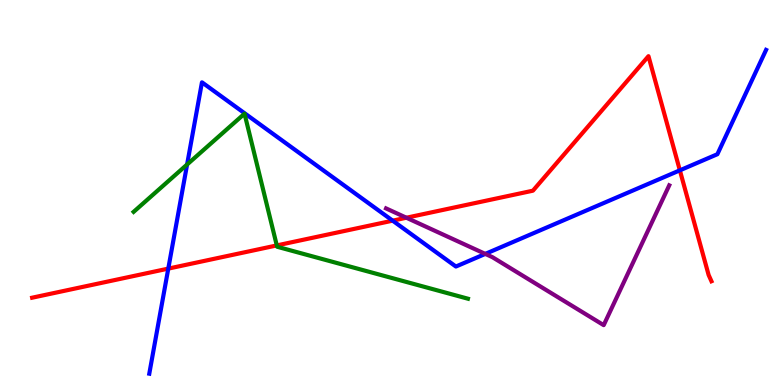[{'lines': ['blue', 'red'], 'intersections': [{'x': 2.17, 'y': 3.02}, {'x': 5.07, 'y': 4.27}, {'x': 8.77, 'y': 5.58}]}, {'lines': ['green', 'red'], 'intersections': [{'x': 3.57, 'y': 3.63}]}, {'lines': ['purple', 'red'], 'intersections': [{'x': 5.24, 'y': 4.34}]}, {'lines': ['blue', 'green'], 'intersections': [{'x': 2.41, 'y': 5.73}]}, {'lines': ['blue', 'purple'], 'intersections': [{'x': 6.26, 'y': 3.41}]}, {'lines': ['green', 'purple'], 'intersections': []}]